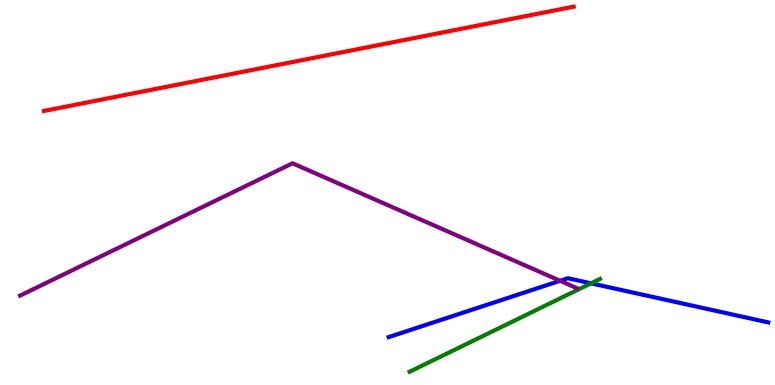[{'lines': ['blue', 'red'], 'intersections': []}, {'lines': ['green', 'red'], 'intersections': []}, {'lines': ['purple', 'red'], 'intersections': []}, {'lines': ['blue', 'green'], 'intersections': [{'x': 7.63, 'y': 2.64}]}, {'lines': ['blue', 'purple'], 'intersections': [{'x': 7.23, 'y': 2.71}]}, {'lines': ['green', 'purple'], 'intersections': []}]